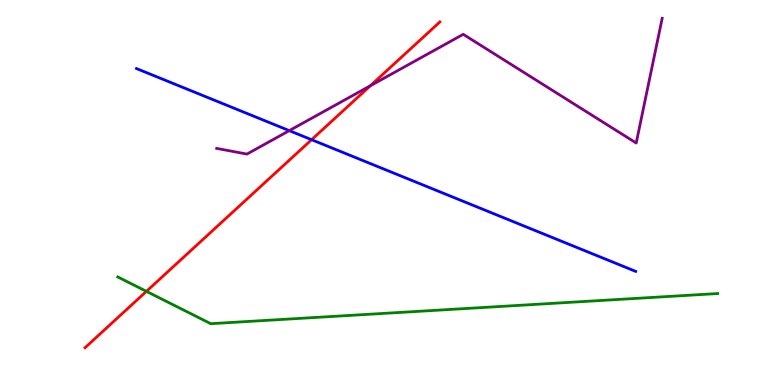[{'lines': ['blue', 'red'], 'intersections': [{'x': 4.02, 'y': 6.37}]}, {'lines': ['green', 'red'], 'intersections': [{'x': 1.89, 'y': 2.43}]}, {'lines': ['purple', 'red'], 'intersections': [{'x': 4.78, 'y': 7.77}]}, {'lines': ['blue', 'green'], 'intersections': []}, {'lines': ['blue', 'purple'], 'intersections': [{'x': 3.73, 'y': 6.61}]}, {'lines': ['green', 'purple'], 'intersections': []}]